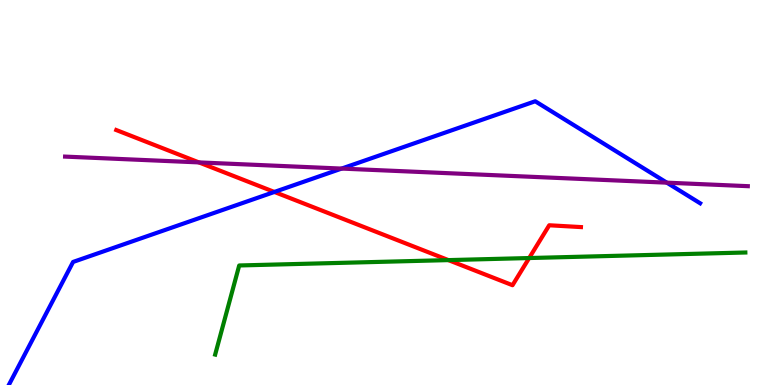[{'lines': ['blue', 'red'], 'intersections': [{'x': 3.54, 'y': 5.01}]}, {'lines': ['green', 'red'], 'intersections': [{'x': 5.79, 'y': 3.24}, {'x': 6.83, 'y': 3.3}]}, {'lines': ['purple', 'red'], 'intersections': [{'x': 2.57, 'y': 5.78}]}, {'lines': ['blue', 'green'], 'intersections': []}, {'lines': ['blue', 'purple'], 'intersections': [{'x': 4.41, 'y': 5.62}, {'x': 8.6, 'y': 5.26}]}, {'lines': ['green', 'purple'], 'intersections': []}]